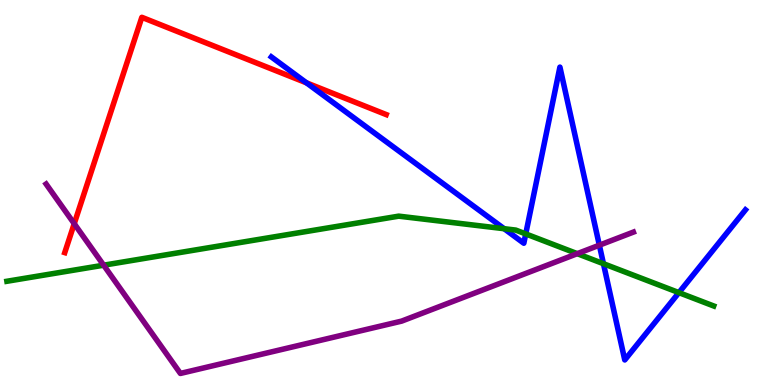[{'lines': ['blue', 'red'], 'intersections': [{'x': 3.95, 'y': 7.85}]}, {'lines': ['green', 'red'], 'intersections': []}, {'lines': ['purple', 'red'], 'intersections': [{'x': 0.958, 'y': 4.19}]}, {'lines': ['blue', 'green'], 'intersections': [{'x': 6.51, 'y': 4.06}, {'x': 6.78, 'y': 3.92}, {'x': 7.79, 'y': 3.15}, {'x': 8.76, 'y': 2.4}]}, {'lines': ['blue', 'purple'], 'intersections': [{'x': 7.73, 'y': 3.63}]}, {'lines': ['green', 'purple'], 'intersections': [{'x': 1.34, 'y': 3.11}, {'x': 7.45, 'y': 3.41}]}]